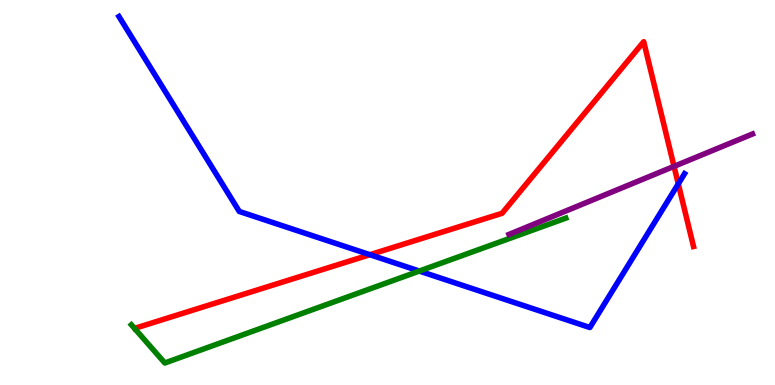[{'lines': ['blue', 'red'], 'intersections': [{'x': 4.77, 'y': 3.38}, {'x': 8.75, 'y': 5.22}]}, {'lines': ['green', 'red'], 'intersections': []}, {'lines': ['purple', 'red'], 'intersections': [{'x': 8.7, 'y': 5.68}]}, {'lines': ['blue', 'green'], 'intersections': [{'x': 5.41, 'y': 2.96}]}, {'lines': ['blue', 'purple'], 'intersections': []}, {'lines': ['green', 'purple'], 'intersections': []}]